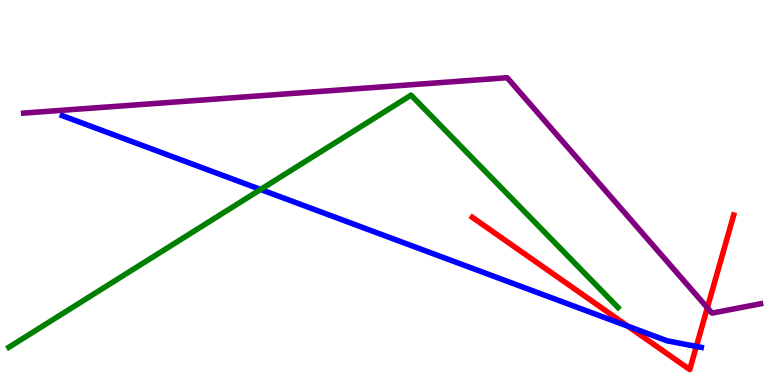[{'lines': ['blue', 'red'], 'intersections': [{'x': 8.1, 'y': 1.53}, {'x': 8.98, 'y': 1.0}]}, {'lines': ['green', 'red'], 'intersections': []}, {'lines': ['purple', 'red'], 'intersections': [{'x': 9.13, 'y': 2.01}]}, {'lines': ['blue', 'green'], 'intersections': [{'x': 3.36, 'y': 5.08}]}, {'lines': ['blue', 'purple'], 'intersections': []}, {'lines': ['green', 'purple'], 'intersections': []}]